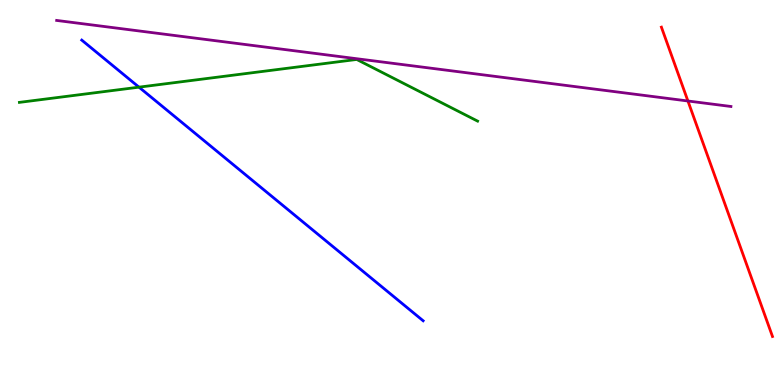[{'lines': ['blue', 'red'], 'intersections': []}, {'lines': ['green', 'red'], 'intersections': []}, {'lines': ['purple', 'red'], 'intersections': [{'x': 8.88, 'y': 7.38}]}, {'lines': ['blue', 'green'], 'intersections': [{'x': 1.79, 'y': 7.74}]}, {'lines': ['blue', 'purple'], 'intersections': []}, {'lines': ['green', 'purple'], 'intersections': []}]